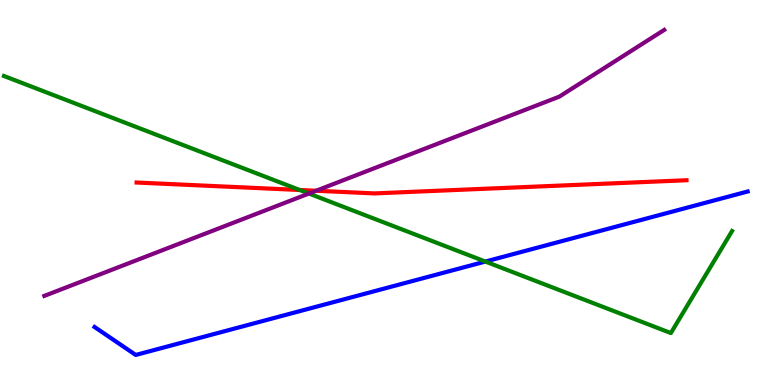[{'lines': ['blue', 'red'], 'intersections': []}, {'lines': ['green', 'red'], 'intersections': [{'x': 3.87, 'y': 5.07}]}, {'lines': ['purple', 'red'], 'intersections': [{'x': 4.08, 'y': 5.05}]}, {'lines': ['blue', 'green'], 'intersections': [{'x': 6.26, 'y': 3.21}]}, {'lines': ['blue', 'purple'], 'intersections': []}, {'lines': ['green', 'purple'], 'intersections': [{'x': 3.99, 'y': 4.97}]}]